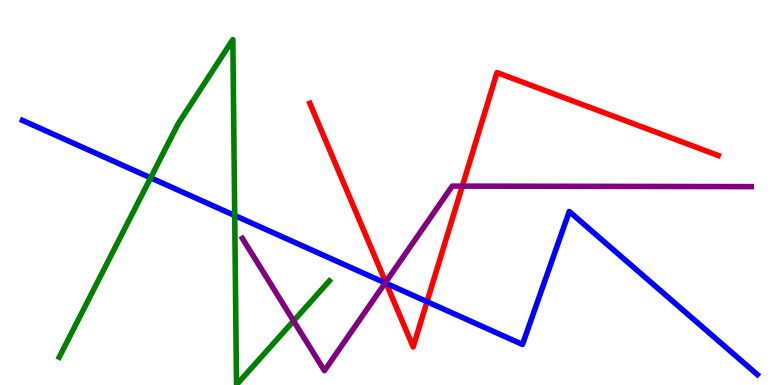[{'lines': ['blue', 'red'], 'intersections': [{'x': 4.98, 'y': 2.64}, {'x': 5.51, 'y': 2.16}]}, {'lines': ['green', 'red'], 'intersections': []}, {'lines': ['purple', 'red'], 'intersections': [{'x': 4.98, 'y': 2.67}, {'x': 5.97, 'y': 5.17}]}, {'lines': ['blue', 'green'], 'intersections': [{'x': 1.94, 'y': 5.38}, {'x': 3.03, 'y': 4.4}]}, {'lines': ['blue', 'purple'], 'intersections': [{'x': 4.97, 'y': 2.65}]}, {'lines': ['green', 'purple'], 'intersections': [{'x': 3.79, 'y': 1.66}]}]